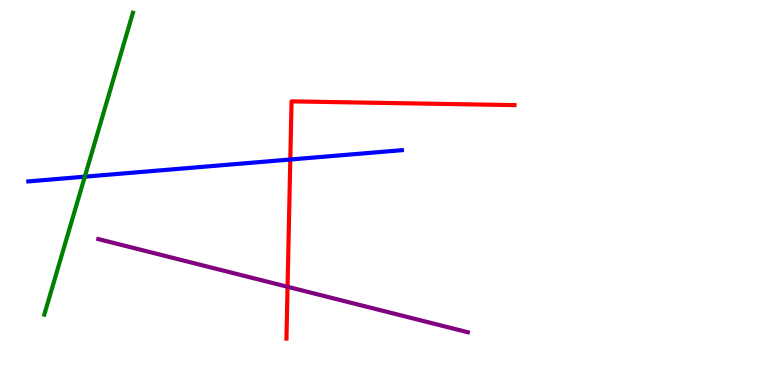[{'lines': ['blue', 'red'], 'intersections': [{'x': 3.75, 'y': 5.86}]}, {'lines': ['green', 'red'], 'intersections': []}, {'lines': ['purple', 'red'], 'intersections': [{'x': 3.71, 'y': 2.55}]}, {'lines': ['blue', 'green'], 'intersections': [{'x': 1.09, 'y': 5.41}]}, {'lines': ['blue', 'purple'], 'intersections': []}, {'lines': ['green', 'purple'], 'intersections': []}]